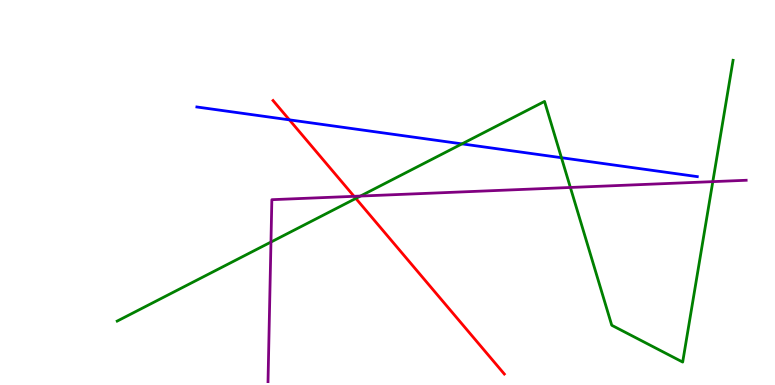[{'lines': ['blue', 'red'], 'intersections': [{'x': 3.73, 'y': 6.89}]}, {'lines': ['green', 'red'], 'intersections': [{'x': 4.59, 'y': 4.85}]}, {'lines': ['purple', 'red'], 'intersections': [{'x': 4.57, 'y': 4.9}]}, {'lines': ['blue', 'green'], 'intersections': [{'x': 5.96, 'y': 6.26}, {'x': 7.24, 'y': 5.9}]}, {'lines': ['blue', 'purple'], 'intersections': []}, {'lines': ['green', 'purple'], 'intersections': [{'x': 3.5, 'y': 3.71}, {'x': 4.65, 'y': 4.91}, {'x': 7.36, 'y': 5.13}, {'x': 9.2, 'y': 5.28}]}]